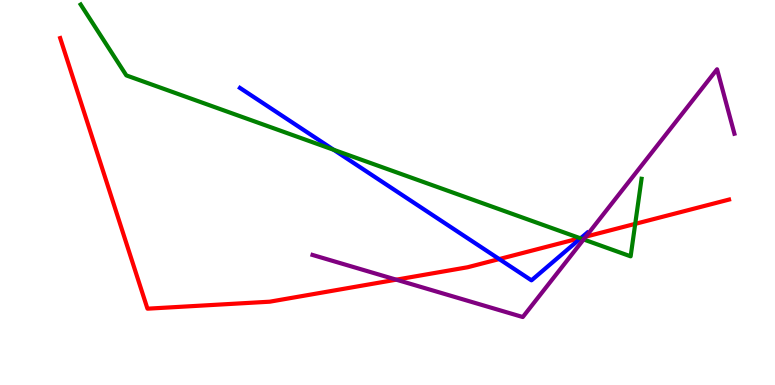[{'lines': ['blue', 'red'], 'intersections': [{'x': 6.44, 'y': 3.27}, {'x': 7.5, 'y': 3.82}]}, {'lines': ['green', 'red'], 'intersections': [{'x': 7.48, 'y': 3.81}, {'x': 8.2, 'y': 4.19}]}, {'lines': ['purple', 'red'], 'intersections': [{'x': 5.11, 'y': 2.74}, {'x': 7.56, 'y': 3.85}]}, {'lines': ['blue', 'green'], 'intersections': [{'x': 4.31, 'y': 6.11}, {'x': 7.49, 'y': 3.81}]}, {'lines': ['blue', 'purple'], 'intersections': []}, {'lines': ['green', 'purple'], 'intersections': [{'x': 7.53, 'y': 3.78}]}]